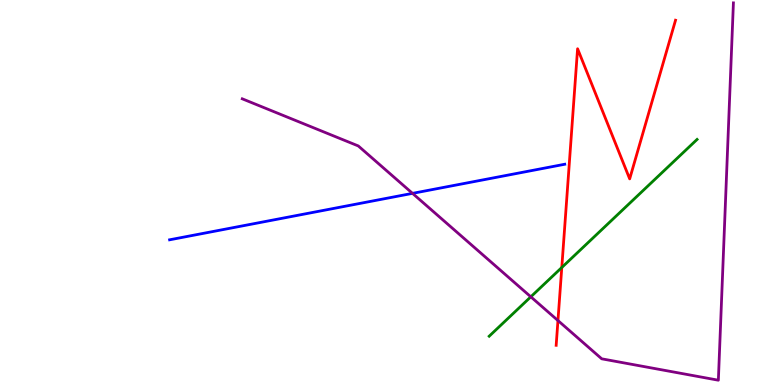[{'lines': ['blue', 'red'], 'intersections': []}, {'lines': ['green', 'red'], 'intersections': [{'x': 7.25, 'y': 3.05}]}, {'lines': ['purple', 'red'], 'intersections': [{'x': 7.2, 'y': 1.67}]}, {'lines': ['blue', 'green'], 'intersections': []}, {'lines': ['blue', 'purple'], 'intersections': [{'x': 5.32, 'y': 4.98}]}, {'lines': ['green', 'purple'], 'intersections': [{'x': 6.85, 'y': 2.29}]}]